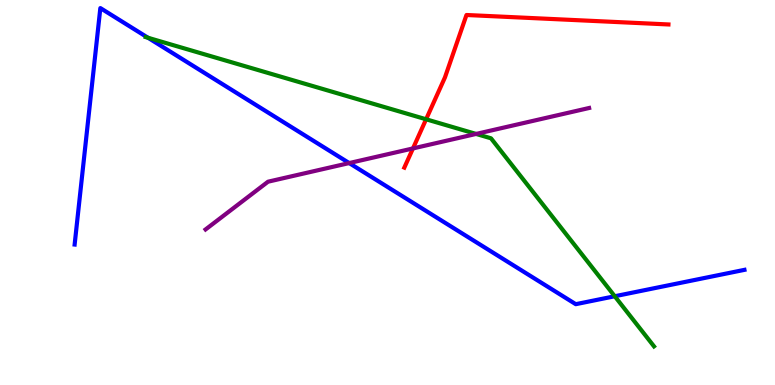[{'lines': ['blue', 'red'], 'intersections': []}, {'lines': ['green', 'red'], 'intersections': [{'x': 5.5, 'y': 6.9}]}, {'lines': ['purple', 'red'], 'intersections': [{'x': 5.33, 'y': 6.14}]}, {'lines': ['blue', 'green'], 'intersections': [{'x': 1.91, 'y': 9.02}, {'x': 7.93, 'y': 2.31}]}, {'lines': ['blue', 'purple'], 'intersections': [{'x': 4.51, 'y': 5.76}]}, {'lines': ['green', 'purple'], 'intersections': [{'x': 6.14, 'y': 6.52}]}]